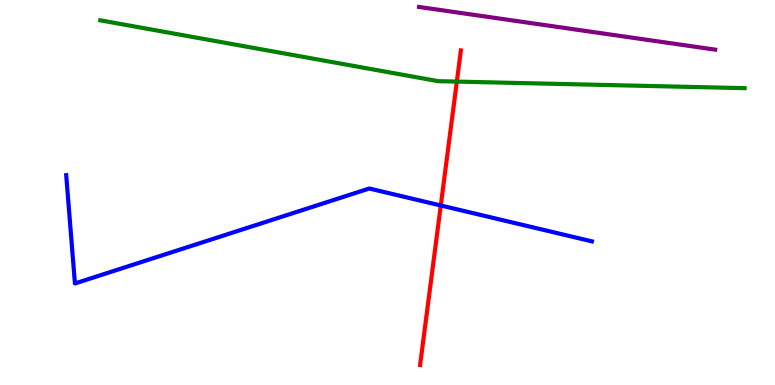[{'lines': ['blue', 'red'], 'intersections': [{'x': 5.69, 'y': 4.66}]}, {'lines': ['green', 'red'], 'intersections': [{'x': 5.89, 'y': 7.88}]}, {'lines': ['purple', 'red'], 'intersections': []}, {'lines': ['blue', 'green'], 'intersections': []}, {'lines': ['blue', 'purple'], 'intersections': []}, {'lines': ['green', 'purple'], 'intersections': []}]